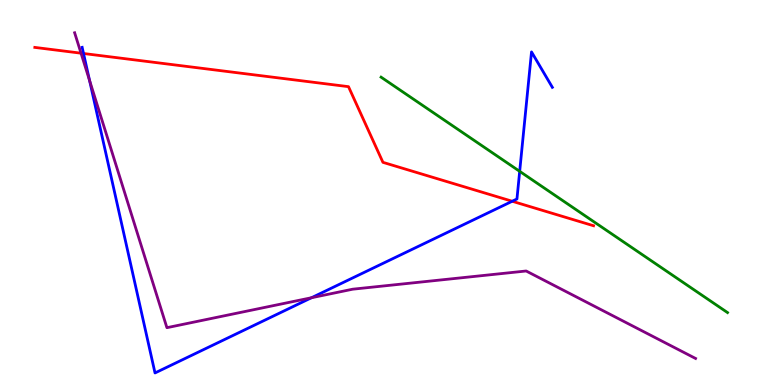[{'lines': ['blue', 'red'], 'intersections': [{'x': 1.08, 'y': 8.61}, {'x': 6.61, 'y': 4.77}]}, {'lines': ['green', 'red'], 'intersections': []}, {'lines': ['purple', 'red'], 'intersections': [{'x': 1.05, 'y': 8.62}]}, {'lines': ['blue', 'green'], 'intersections': [{'x': 6.71, 'y': 5.55}]}, {'lines': ['blue', 'purple'], 'intersections': [{'x': 1.16, 'y': 7.91}, {'x': 4.02, 'y': 2.27}]}, {'lines': ['green', 'purple'], 'intersections': []}]